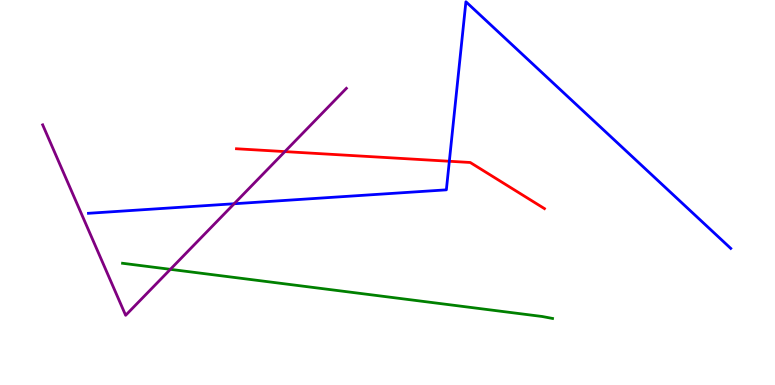[{'lines': ['blue', 'red'], 'intersections': [{'x': 5.8, 'y': 5.81}]}, {'lines': ['green', 'red'], 'intersections': []}, {'lines': ['purple', 'red'], 'intersections': [{'x': 3.68, 'y': 6.06}]}, {'lines': ['blue', 'green'], 'intersections': []}, {'lines': ['blue', 'purple'], 'intersections': [{'x': 3.02, 'y': 4.71}]}, {'lines': ['green', 'purple'], 'intersections': [{'x': 2.2, 'y': 3.0}]}]